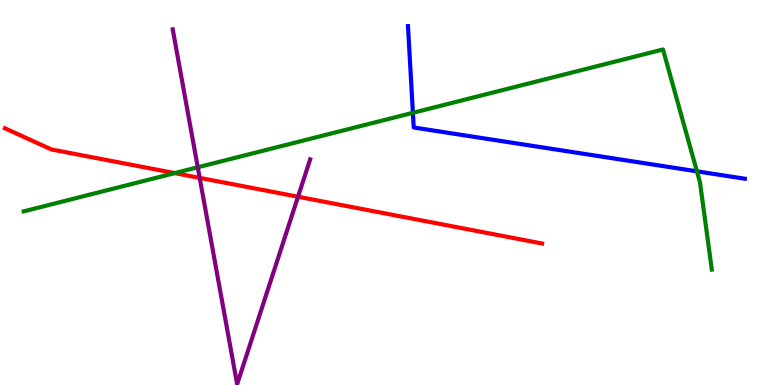[{'lines': ['blue', 'red'], 'intersections': []}, {'lines': ['green', 'red'], 'intersections': [{'x': 2.25, 'y': 5.5}]}, {'lines': ['purple', 'red'], 'intersections': [{'x': 2.58, 'y': 5.38}, {'x': 3.85, 'y': 4.89}]}, {'lines': ['blue', 'green'], 'intersections': [{'x': 5.33, 'y': 7.07}, {'x': 8.99, 'y': 5.55}]}, {'lines': ['blue', 'purple'], 'intersections': []}, {'lines': ['green', 'purple'], 'intersections': [{'x': 2.55, 'y': 5.65}]}]